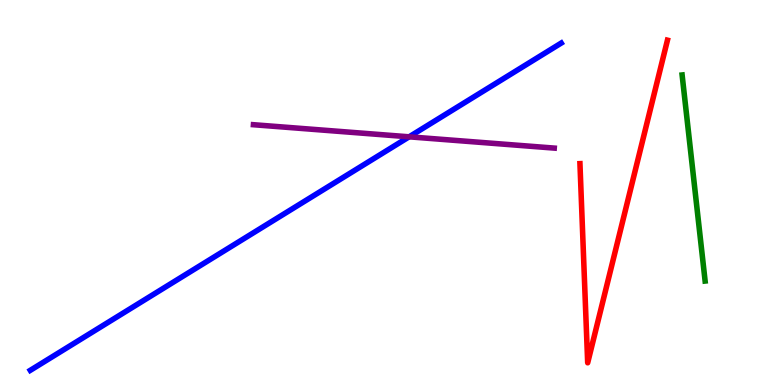[{'lines': ['blue', 'red'], 'intersections': []}, {'lines': ['green', 'red'], 'intersections': []}, {'lines': ['purple', 'red'], 'intersections': []}, {'lines': ['blue', 'green'], 'intersections': []}, {'lines': ['blue', 'purple'], 'intersections': [{'x': 5.28, 'y': 6.45}]}, {'lines': ['green', 'purple'], 'intersections': []}]